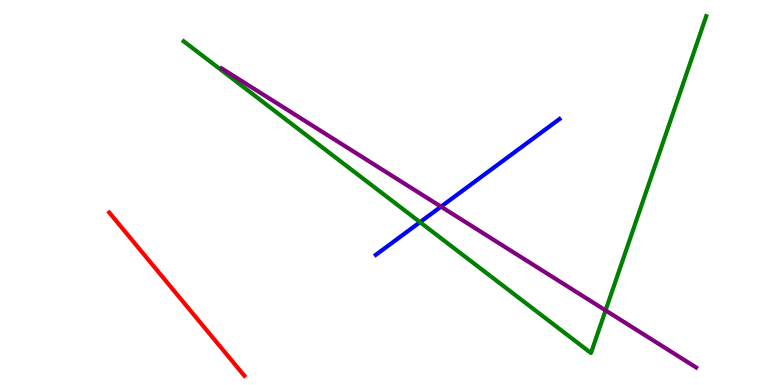[{'lines': ['blue', 'red'], 'intersections': []}, {'lines': ['green', 'red'], 'intersections': []}, {'lines': ['purple', 'red'], 'intersections': []}, {'lines': ['blue', 'green'], 'intersections': [{'x': 5.42, 'y': 4.23}]}, {'lines': ['blue', 'purple'], 'intersections': [{'x': 5.69, 'y': 4.63}]}, {'lines': ['green', 'purple'], 'intersections': [{'x': 7.81, 'y': 1.94}]}]